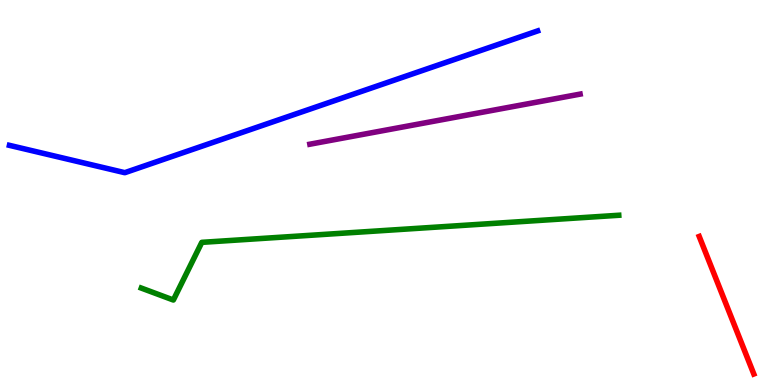[{'lines': ['blue', 'red'], 'intersections': []}, {'lines': ['green', 'red'], 'intersections': []}, {'lines': ['purple', 'red'], 'intersections': []}, {'lines': ['blue', 'green'], 'intersections': []}, {'lines': ['blue', 'purple'], 'intersections': []}, {'lines': ['green', 'purple'], 'intersections': []}]